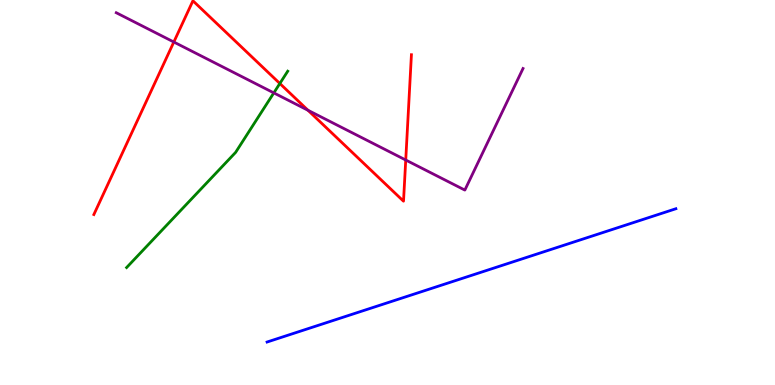[{'lines': ['blue', 'red'], 'intersections': []}, {'lines': ['green', 'red'], 'intersections': [{'x': 3.61, 'y': 7.83}]}, {'lines': ['purple', 'red'], 'intersections': [{'x': 2.24, 'y': 8.91}, {'x': 3.97, 'y': 7.14}, {'x': 5.24, 'y': 5.84}]}, {'lines': ['blue', 'green'], 'intersections': []}, {'lines': ['blue', 'purple'], 'intersections': []}, {'lines': ['green', 'purple'], 'intersections': [{'x': 3.53, 'y': 7.59}]}]